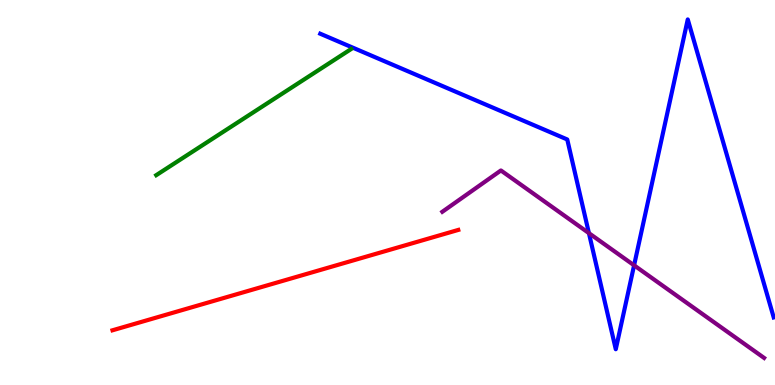[{'lines': ['blue', 'red'], 'intersections': []}, {'lines': ['green', 'red'], 'intersections': []}, {'lines': ['purple', 'red'], 'intersections': []}, {'lines': ['blue', 'green'], 'intersections': []}, {'lines': ['blue', 'purple'], 'intersections': [{'x': 7.6, 'y': 3.94}, {'x': 8.18, 'y': 3.11}]}, {'lines': ['green', 'purple'], 'intersections': []}]